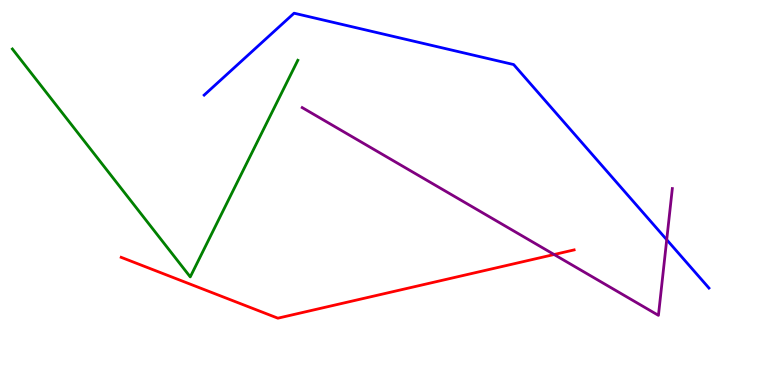[{'lines': ['blue', 'red'], 'intersections': []}, {'lines': ['green', 'red'], 'intersections': []}, {'lines': ['purple', 'red'], 'intersections': [{'x': 7.15, 'y': 3.39}]}, {'lines': ['blue', 'green'], 'intersections': []}, {'lines': ['blue', 'purple'], 'intersections': [{'x': 8.6, 'y': 3.77}]}, {'lines': ['green', 'purple'], 'intersections': []}]